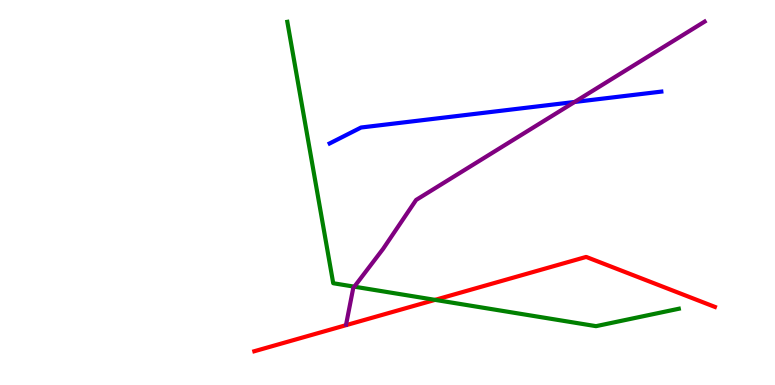[{'lines': ['blue', 'red'], 'intersections': []}, {'lines': ['green', 'red'], 'intersections': [{'x': 5.61, 'y': 2.21}]}, {'lines': ['purple', 'red'], 'intersections': []}, {'lines': ['blue', 'green'], 'intersections': []}, {'lines': ['blue', 'purple'], 'intersections': [{'x': 7.41, 'y': 7.35}]}, {'lines': ['green', 'purple'], 'intersections': [{'x': 4.57, 'y': 2.55}]}]